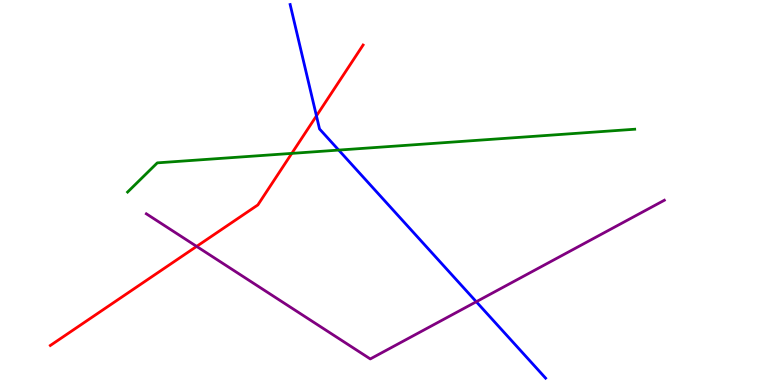[{'lines': ['blue', 'red'], 'intersections': [{'x': 4.08, 'y': 6.99}]}, {'lines': ['green', 'red'], 'intersections': [{'x': 3.76, 'y': 6.02}]}, {'lines': ['purple', 'red'], 'intersections': [{'x': 2.54, 'y': 3.6}]}, {'lines': ['blue', 'green'], 'intersections': [{'x': 4.37, 'y': 6.1}]}, {'lines': ['blue', 'purple'], 'intersections': [{'x': 6.15, 'y': 2.16}]}, {'lines': ['green', 'purple'], 'intersections': []}]